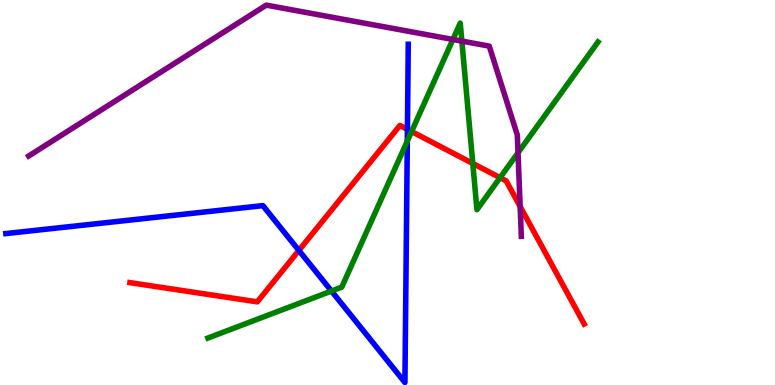[{'lines': ['blue', 'red'], 'intersections': [{'x': 3.86, 'y': 3.5}, {'x': 5.26, 'y': 6.64}]}, {'lines': ['green', 'red'], 'intersections': [{'x': 5.31, 'y': 6.58}, {'x': 6.1, 'y': 5.75}, {'x': 6.45, 'y': 5.39}]}, {'lines': ['purple', 'red'], 'intersections': [{'x': 6.71, 'y': 4.64}]}, {'lines': ['blue', 'green'], 'intersections': [{'x': 4.28, 'y': 2.44}, {'x': 5.26, 'y': 6.34}]}, {'lines': ['blue', 'purple'], 'intersections': []}, {'lines': ['green', 'purple'], 'intersections': [{'x': 5.84, 'y': 8.98}, {'x': 5.96, 'y': 8.93}, {'x': 6.68, 'y': 6.03}]}]